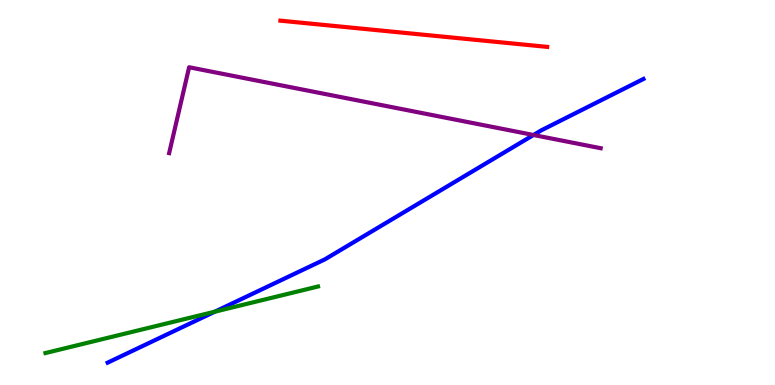[{'lines': ['blue', 'red'], 'intersections': []}, {'lines': ['green', 'red'], 'intersections': []}, {'lines': ['purple', 'red'], 'intersections': []}, {'lines': ['blue', 'green'], 'intersections': [{'x': 2.77, 'y': 1.9}]}, {'lines': ['blue', 'purple'], 'intersections': [{'x': 6.88, 'y': 6.49}]}, {'lines': ['green', 'purple'], 'intersections': []}]